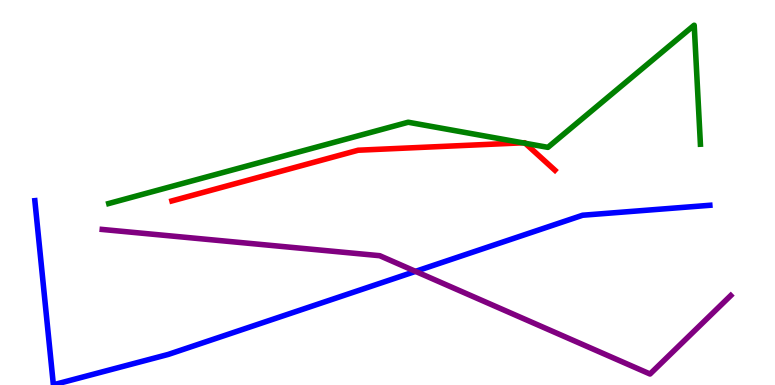[{'lines': ['blue', 'red'], 'intersections': []}, {'lines': ['green', 'red'], 'intersections': [{'x': 6.74, 'y': 6.29}, {'x': 6.78, 'y': 6.28}]}, {'lines': ['purple', 'red'], 'intersections': []}, {'lines': ['blue', 'green'], 'intersections': []}, {'lines': ['blue', 'purple'], 'intersections': [{'x': 5.36, 'y': 2.95}]}, {'lines': ['green', 'purple'], 'intersections': []}]